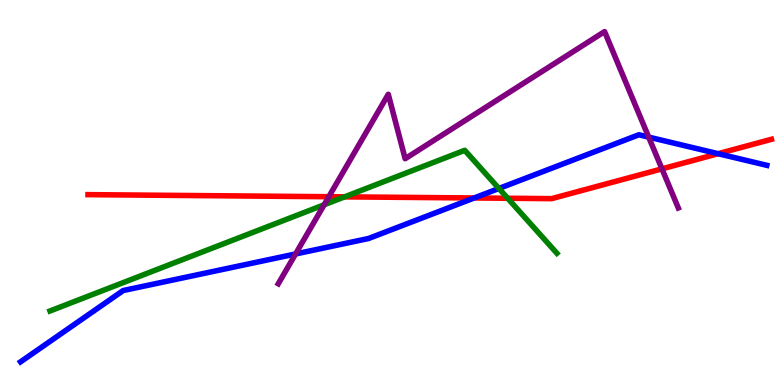[{'lines': ['blue', 'red'], 'intersections': [{'x': 6.12, 'y': 4.86}, {'x': 9.27, 'y': 6.01}]}, {'lines': ['green', 'red'], 'intersections': [{'x': 4.45, 'y': 4.89}, {'x': 6.55, 'y': 4.85}]}, {'lines': ['purple', 'red'], 'intersections': [{'x': 4.24, 'y': 4.89}, {'x': 8.54, 'y': 5.61}]}, {'lines': ['blue', 'green'], 'intersections': [{'x': 6.44, 'y': 5.1}]}, {'lines': ['blue', 'purple'], 'intersections': [{'x': 3.81, 'y': 3.4}, {'x': 8.37, 'y': 6.44}]}, {'lines': ['green', 'purple'], 'intersections': [{'x': 4.18, 'y': 4.68}]}]